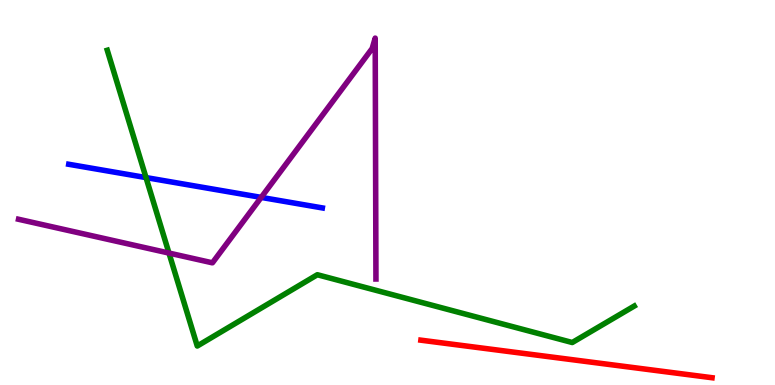[{'lines': ['blue', 'red'], 'intersections': []}, {'lines': ['green', 'red'], 'intersections': []}, {'lines': ['purple', 'red'], 'intersections': []}, {'lines': ['blue', 'green'], 'intersections': [{'x': 1.88, 'y': 5.39}]}, {'lines': ['blue', 'purple'], 'intersections': [{'x': 3.37, 'y': 4.87}]}, {'lines': ['green', 'purple'], 'intersections': [{'x': 2.18, 'y': 3.43}]}]